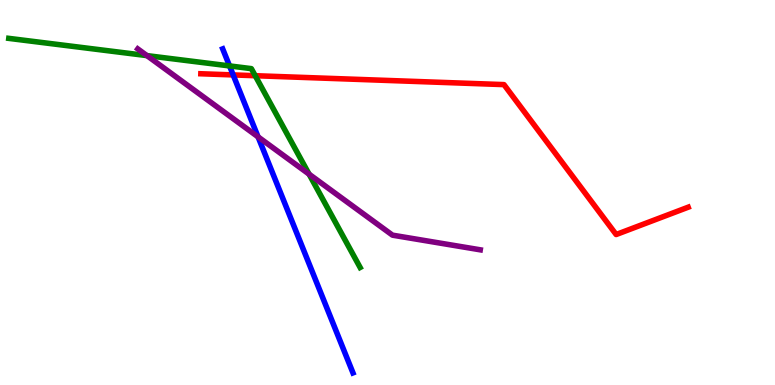[{'lines': ['blue', 'red'], 'intersections': [{'x': 3.01, 'y': 8.05}]}, {'lines': ['green', 'red'], 'intersections': [{'x': 3.29, 'y': 8.03}]}, {'lines': ['purple', 'red'], 'intersections': []}, {'lines': ['blue', 'green'], 'intersections': [{'x': 2.96, 'y': 8.29}]}, {'lines': ['blue', 'purple'], 'intersections': [{'x': 3.33, 'y': 6.44}]}, {'lines': ['green', 'purple'], 'intersections': [{'x': 1.9, 'y': 8.56}, {'x': 3.99, 'y': 5.48}]}]